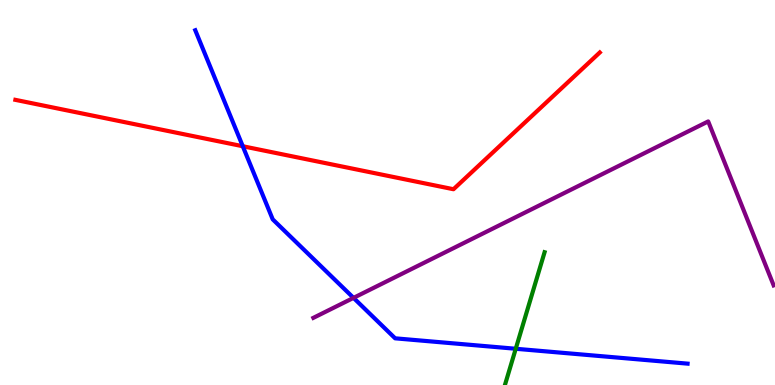[{'lines': ['blue', 'red'], 'intersections': [{'x': 3.13, 'y': 6.2}]}, {'lines': ['green', 'red'], 'intersections': []}, {'lines': ['purple', 'red'], 'intersections': []}, {'lines': ['blue', 'green'], 'intersections': [{'x': 6.65, 'y': 0.941}]}, {'lines': ['blue', 'purple'], 'intersections': [{'x': 4.56, 'y': 2.26}]}, {'lines': ['green', 'purple'], 'intersections': []}]